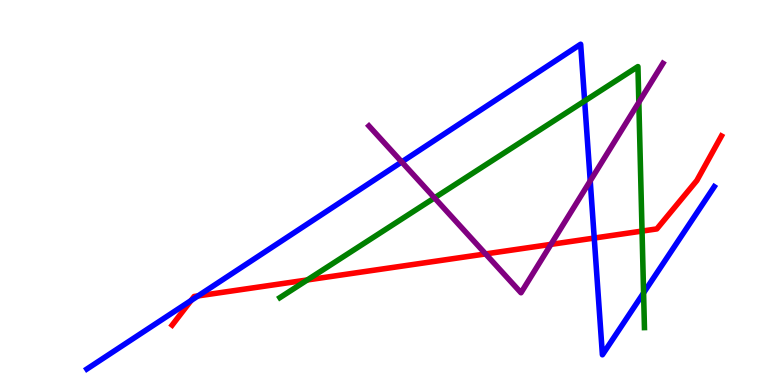[{'lines': ['blue', 'red'], 'intersections': [{'x': 2.47, 'y': 2.2}, {'x': 2.56, 'y': 2.31}, {'x': 7.67, 'y': 3.82}]}, {'lines': ['green', 'red'], 'intersections': [{'x': 3.97, 'y': 2.73}, {'x': 8.28, 'y': 4.0}]}, {'lines': ['purple', 'red'], 'intersections': [{'x': 6.27, 'y': 3.4}, {'x': 7.11, 'y': 3.65}]}, {'lines': ['blue', 'green'], 'intersections': [{'x': 7.54, 'y': 7.38}, {'x': 8.3, 'y': 2.39}]}, {'lines': ['blue', 'purple'], 'intersections': [{'x': 5.18, 'y': 5.79}, {'x': 7.62, 'y': 5.3}]}, {'lines': ['green', 'purple'], 'intersections': [{'x': 5.61, 'y': 4.86}, {'x': 8.24, 'y': 7.34}]}]